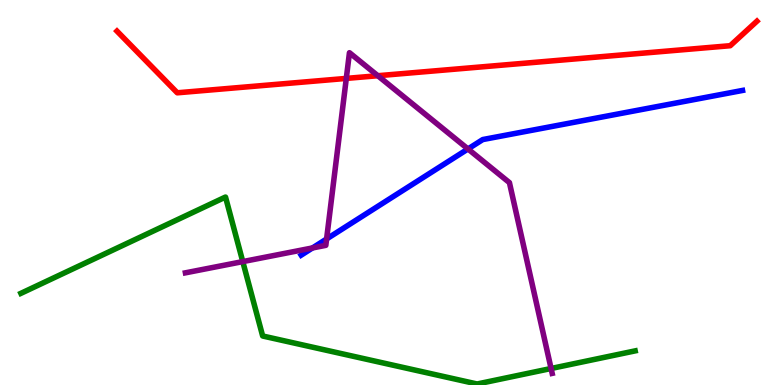[{'lines': ['blue', 'red'], 'intersections': []}, {'lines': ['green', 'red'], 'intersections': []}, {'lines': ['purple', 'red'], 'intersections': [{'x': 4.47, 'y': 7.96}, {'x': 4.87, 'y': 8.03}]}, {'lines': ['blue', 'green'], 'intersections': []}, {'lines': ['blue', 'purple'], 'intersections': [{'x': 4.03, 'y': 3.56}, {'x': 4.21, 'y': 3.79}, {'x': 6.04, 'y': 6.13}]}, {'lines': ['green', 'purple'], 'intersections': [{'x': 3.13, 'y': 3.21}, {'x': 7.11, 'y': 0.429}]}]